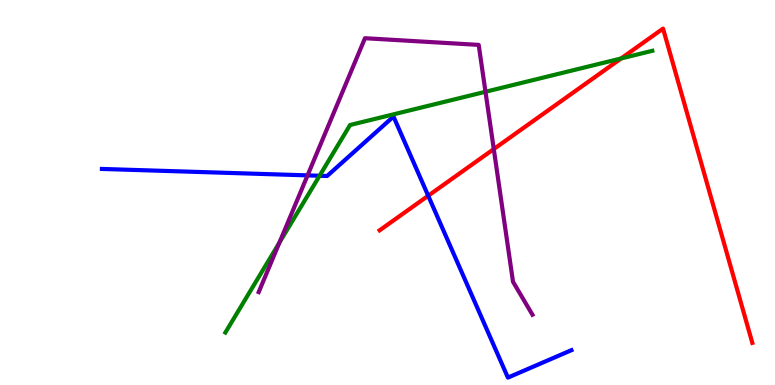[{'lines': ['blue', 'red'], 'intersections': [{'x': 5.53, 'y': 4.92}]}, {'lines': ['green', 'red'], 'intersections': [{'x': 8.01, 'y': 8.48}]}, {'lines': ['purple', 'red'], 'intersections': [{'x': 6.37, 'y': 6.13}]}, {'lines': ['blue', 'green'], 'intersections': [{'x': 4.12, 'y': 5.43}]}, {'lines': ['blue', 'purple'], 'intersections': [{'x': 3.97, 'y': 5.44}]}, {'lines': ['green', 'purple'], 'intersections': [{'x': 3.61, 'y': 3.7}, {'x': 6.26, 'y': 7.62}]}]